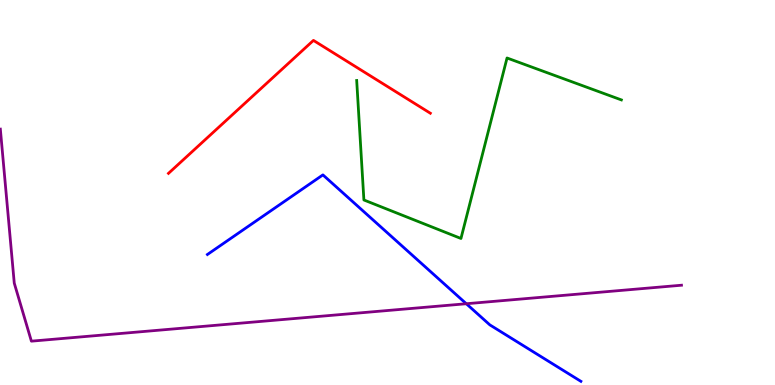[{'lines': ['blue', 'red'], 'intersections': []}, {'lines': ['green', 'red'], 'intersections': []}, {'lines': ['purple', 'red'], 'intersections': []}, {'lines': ['blue', 'green'], 'intersections': []}, {'lines': ['blue', 'purple'], 'intersections': [{'x': 6.02, 'y': 2.11}]}, {'lines': ['green', 'purple'], 'intersections': []}]